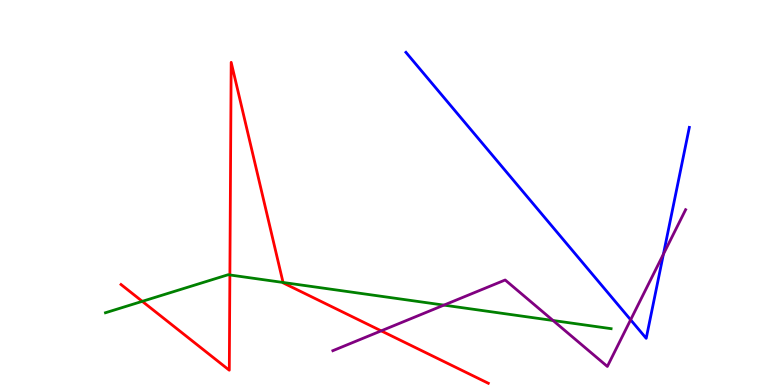[{'lines': ['blue', 'red'], 'intersections': []}, {'lines': ['green', 'red'], 'intersections': [{'x': 1.84, 'y': 2.17}, {'x': 2.97, 'y': 2.86}, {'x': 3.65, 'y': 2.66}]}, {'lines': ['purple', 'red'], 'intersections': [{'x': 4.92, 'y': 1.41}]}, {'lines': ['blue', 'green'], 'intersections': []}, {'lines': ['blue', 'purple'], 'intersections': [{'x': 8.14, 'y': 1.69}, {'x': 8.56, 'y': 3.4}]}, {'lines': ['green', 'purple'], 'intersections': [{'x': 5.73, 'y': 2.07}, {'x': 7.14, 'y': 1.68}]}]